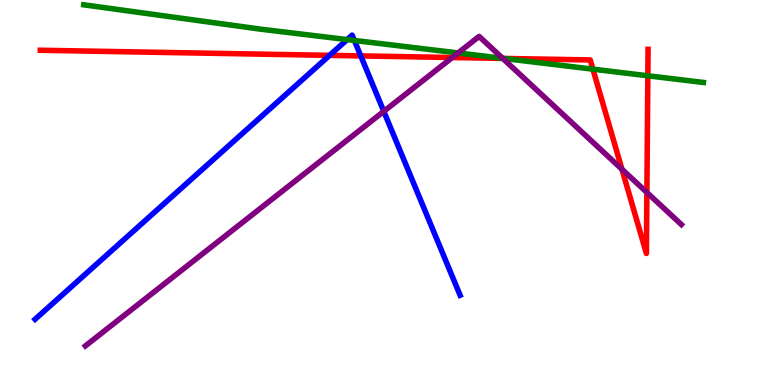[{'lines': ['blue', 'red'], 'intersections': [{'x': 4.25, 'y': 8.56}, {'x': 4.66, 'y': 8.55}]}, {'lines': ['green', 'red'], 'intersections': [{'x': 6.5, 'y': 8.48}, {'x': 7.65, 'y': 8.2}, {'x': 8.36, 'y': 8.03}]}, {'lines': ['purple', 'red'], 'intersections': [{'x': 5.84, 'y': 8.51}, {'x': 6.49, 'y': 8.48}, {'x': 8.03, 'y': 5.6}, {'x': 8.35, 'y': 5.0}]}, {'lines': ['blue', 'green'], 'intersections': [{'x': 4.48, 'y': 8.97}, {'x': 4.57, 'y': 8.95}]}, {'lines': ['blue', 'purple'], 'intersections': [{'x': 4.95, 'y': 7.11}]}, {'lines': ['green', 'purple'], 'intersections': [{'x': 5.91, 'y': 8.62}, {'x': 6.49, 'y': 8.49}]}]